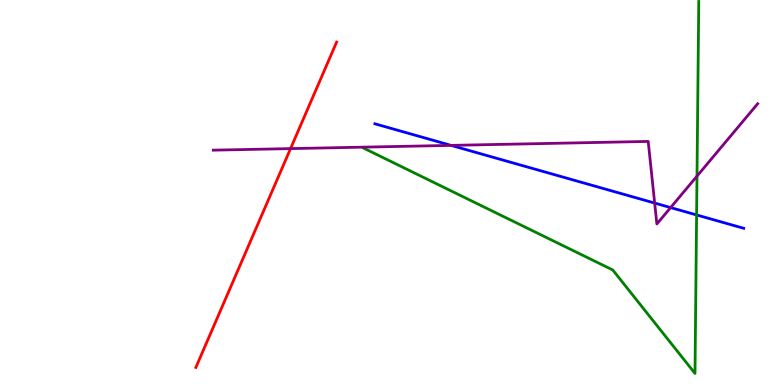[{'lines': ['blue', 'red'], 'intersections': []}, {'lines': ['green', 'red'], 'intersections': []}, {'lines': ['purple', 'red'], 'intersections': [{'x': 3.75, 'y': 6.14}]}, {'lines': ['blue', 'green'], 'intersections': [{'x': 8.99, 'y': 4.42}]}, {'lines': ['blue', 'purple'], 'intersections': [{'x': 5.82, 'y': 6.22}, {'x': 8.45, 'y': 4.73}, {'x': 8.65, 'y': 4.61}]}, {'lines': ['green', 'purple'], 'intersections': [{'x': 8.99, 'y': 5.43}]}]